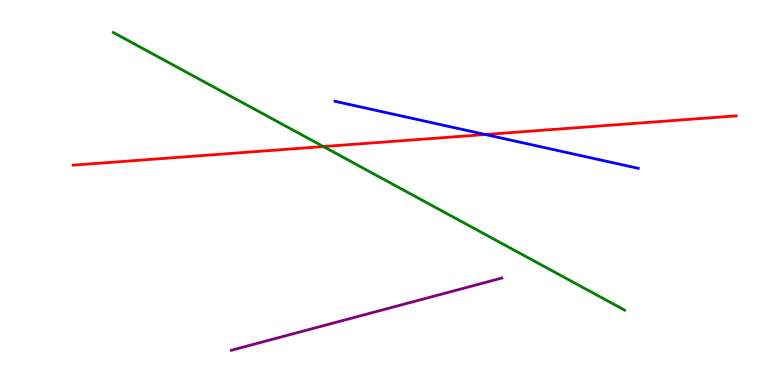[{'lines': ['blue', 'red'], 'intersections': [{'x': 6.26, 'y': 6.51}]}, {'lines': ['green', 'red'], 'intersections': [{'x': 4.17, 'y': 6.19}]}, {'lines': ['purple', 'red'], 'intersections': []}, {'lines': ['blue', 'green'], 'intersections': []}, {'lines': ['blue', 'purple'], 'intersections': []}, {'lines': ['green', 'purple'], 'intersections': []}]